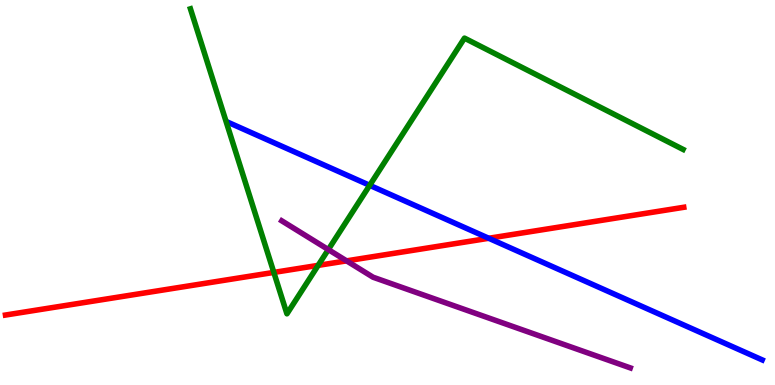[{'lines': ['blue', 'red'], 'intersections': [{'x': 6.31, 'y': 3.81}]}, {'lines': ['green', 'red'], 'intersections': [{'x': 3.53, 'y': 2.92}, {'x': 4.11, 'y': 3.11}]}, {'lines': ['purple', 'red'], 'intersections': [{'x': 4.47, 'y': 3.22}]}, {'lines': ['blue', 'green'], 'intersections': [{'x': 4.77, 'y': 5.19}]}, {'lines': ['blue', 'purple'], 'intersections': []}, {'lines': ['green', 'purple'], 'intersections': [{'x': 4.24, 'y': 3.52}]}]